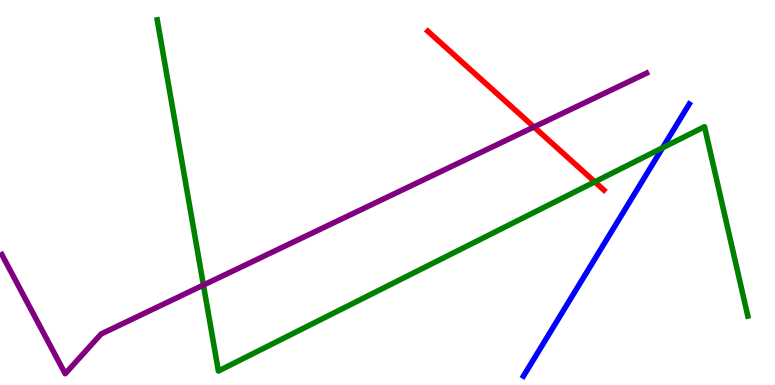[{'lines': ['blue', 'red'], 'intersections': []}, {'lines': ['green', 'red'], 'intersections': [{'x': 7.68, 'y': 5.28}]}, {'lines': ['purple', 'red'], 'intersections': [{'x': 6.89, 'y': 6.7}]}, {'lines': ['blue', 'green'], 'intersections': [{'x': 8.55, 'y': 6.16}]}, {'lines': ['blue', 'purple'], 'intersections': []}, {'lines': ['green', 'purple'], 'intersections': [{'x': 2.62, 'y': 2.6}]}]